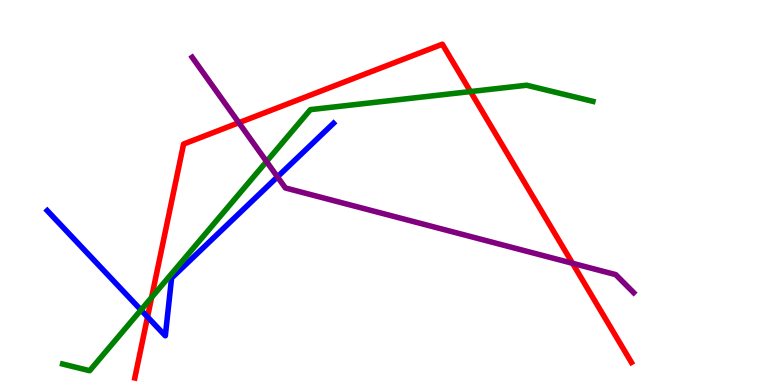[{'lines': ['blue', 'red'], 'intersections': [{'x': 1.9, 'y': 1.77}]}, {'lines': ['green', 'red'], 'intersections': [{'x': 1.96, 'y': 2.27}, {'x': 6.07, 'y': 7.62}]}, {'lines': ['purple', 'red'], 'intersections': [{'x': 3.08, 'y': 6.81}, {'x': 7.39, 'y': 3.16}]}, {'lines': ['blue', 'green'], 'intersections': [{'x': 1.82, 'y': 1.95}]}, {'lines': ['blue', 'purple'], 'intersections': [{'x': 3.58, 'y': 5.41}]}, {'lines': ['green', 'purple'], 'intersections': [{'x': 3.44, 'y': 5.8}]}]